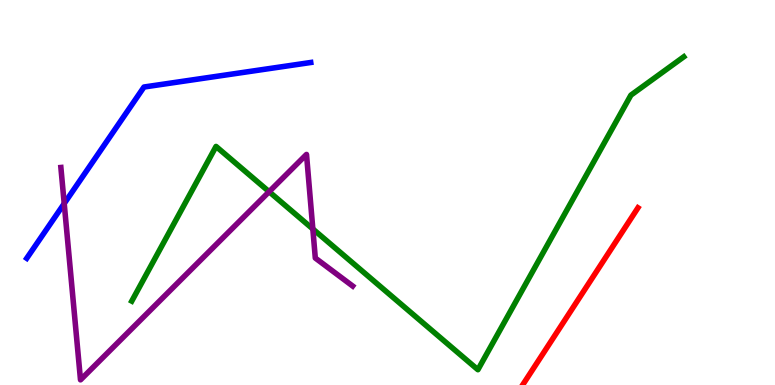[{'lines': ['blue', 'red'], 'intersections': []}, {'lines': ['green', 'red'], 'intersections': []}, {'lines': ['purple', 'red'], 'intersections': []}, {'lines': ['blue', 'green'], 'intersections': []}, {'lines': ['blue', 'purple'], 'intersections': [{'x': 0.829, 'y': 4.71}]}, {'lines': ['green', 'purple'], 'intersections': [{'x': 3.47, 'y': 5.02}, {'x': 4.04, 'y': 4.05}]}]